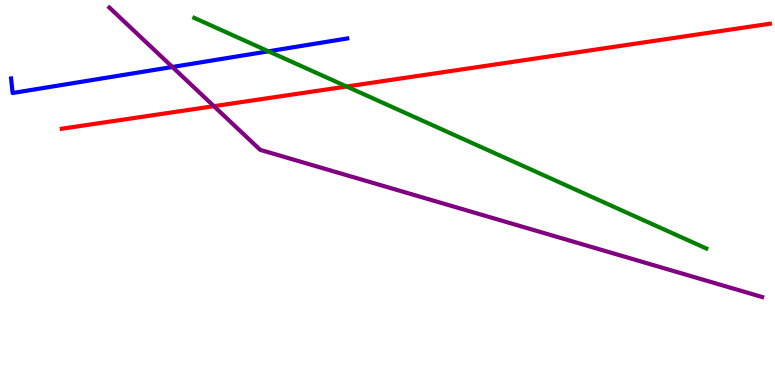[{'lines': ['blue', 'red'], 'intersections': []}, {'lines': ['green', 'red'], 'intersections': [{'x': 4.47, 'y': 7.75}]}, {'lines': ['purple', 'red'], 'intersections': [{'x': 2.76, 'y': 7.24}]}, {'lines': ['blue', 'green'], 'intersections': [{'x': 3.46, 'y': 8.67}]}, {'lines': ['blue', 'purple'], 'intersections': [{'x': 2.22, 'y': 8.26}]}, {'lines': ['green', 'purple'], 'intersections': []}]